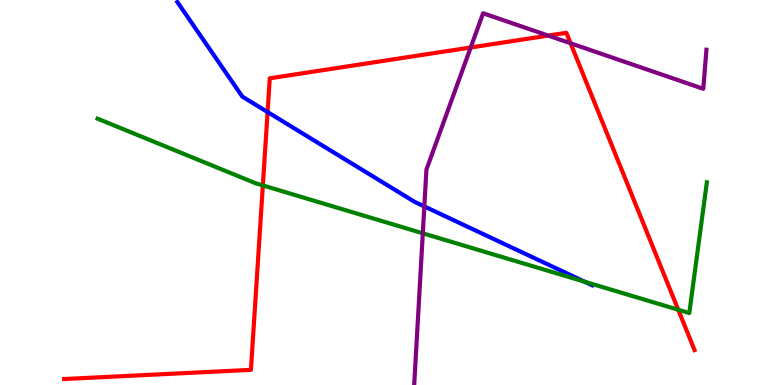[{'lines': ['blue', 'red'], 'intersections': [{'x': 3.45, 'y': 7.09}]}, {'lines': ['green', 'red'], 'intersections': [{'x': 3.39, 'y': 5.18}, {'x': 8.75, 'y': 1.95}]}, {'lines': ['purple', 'red'], 'intersections': [{'x': 6.07, 'y': 8.77}, {'x': 7.07, 'y': 9.08}, {'x': 7.36, 'y': 8.88}]}, {'lines': ['blue', 'green'], 'intersections': [{'x': 7.55, 'y': 2.68}]}, {'lines': ['blue', 'purple'], 'intersections': [{'x': 5.48, 'y': 4.64}]}, {'lines': ['green', 'purple'], 'intersections': [{'x': 5.46, 'y': 3.94}]}]